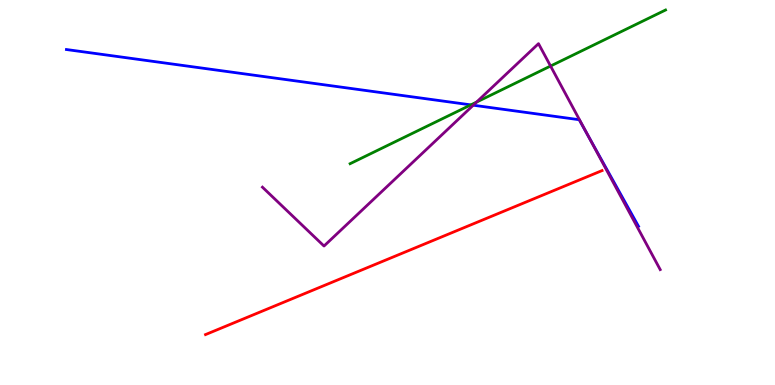[{'lines': ['blue', 'red'], 'intersections': []}, {'lines': ['green', 'red'], 'intersections': []}, {'lines': ['purple', 'red'], 'intersections': []}, {'lines': ['blue', 'green'], 'intersections': [{'x': 6.08, 'y': 7.28}]}, {'lines': ['blue', 'purple'], 'intersections': [{'x': 6.11, 'y': 7.27}, {'x': 7.58, 'y': 6.49}]}, {'lines': ['green', 'purple'], 'intersections': [{'x': 6.15, 'y': 7.35}, {'x': 7.1, 'y': 8.28}]}]